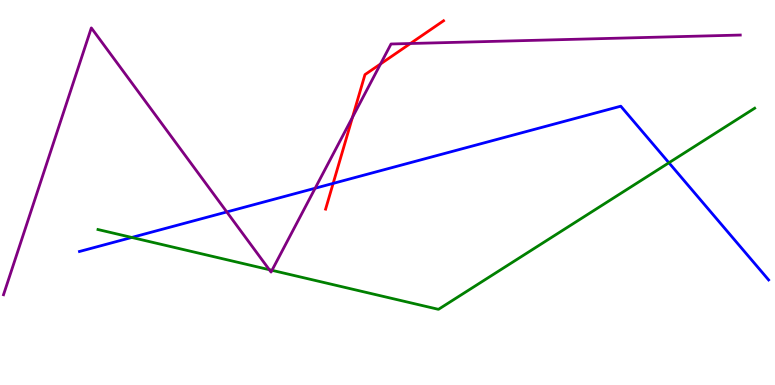[{'lines': ['blue', 'red'], 'intersections': [{'x': 4.3, 'y': 5.24}]}, {'lines': ['green', 'red'], 'intersections': []}, {'lines': ['purple', 'red'], 'intersections': [{'x': 4.55, 'y': 6.95}, {'x': 4.91, 'y': 8.34}, {'x': 5.3, 'y': 8.87}]}, {'lines': ['blue', 'green'], 'intersections': [{'x': 1.7, 'y': 3.83}, {'x': 8.63, 'y': 5.77}]}, {'lines': ['blue', 'purple'], 'intersections': [{'x': 2.93, 'y': 4.49}, {'x': 4.07, 'y': 5.11}]}, {'lines': ['green', 'purple'], 'intersections': [{'x': 3.47, 'y': 3.0}, {'x': 3.51, 'y': 2.98}]}]